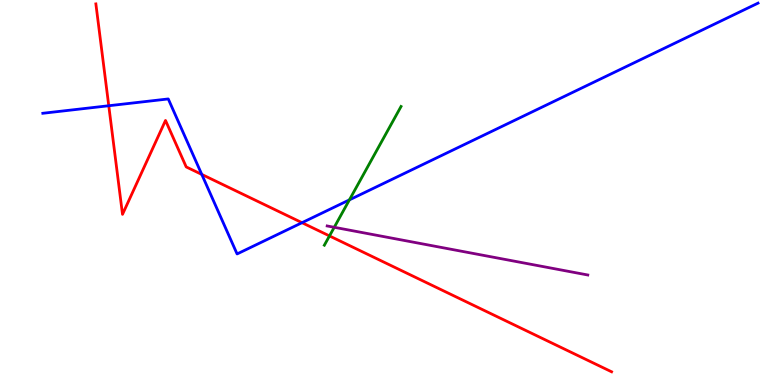[{'lines': ['blue', 'red'], 'intersections': [{'x': 1.4, 'y': 7.25}, {'x': 2.6, 'y': 5.47}, {'x': 3.9, 'y': 4.22}]}, {'lines': ['green', 'red'], 'intersections': [{'x': 4.25, 'y': 3.87}]}, {'lines': ['purple', 'red'], 'intersections': []}, {'lines': ['blue', 'green'], 'intersections': [{'x': 4.51, 'y': 4.81}]}, {'lines': ['blue', 'purple'], 'intersections': []}, {'lines': ['green', 'purple'], 'intersections': [{'x': 4.31, 'y': 4.1}]}]